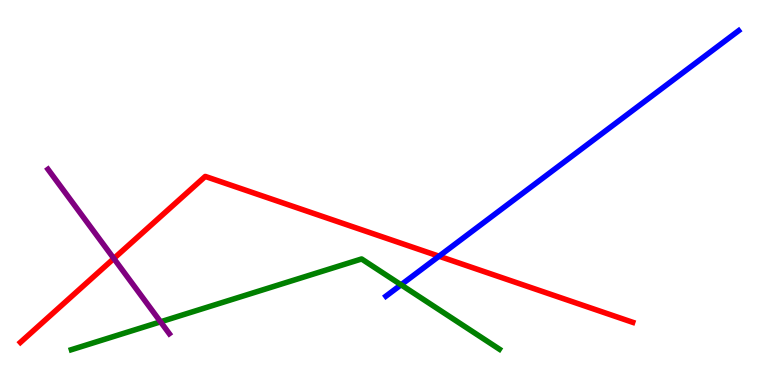[{'lines': ['blue', 'red'], 'intersections': [{'x': 5.66, 'y': 3.35}]}, {'lines': ['green', 'red'], 'intersections': []}, {'lines': ['purple', 'red'], 'intersections': [{'x': 1.47, 'y': 3.29}]}, {'lines': ['blue', 'green'], 'intersections': [{'x': 5.17, 'y': 2.6}]}, {'lines': ['blue', 'purple'], 'intersections': []}, {'lines': ['green', 'purple'], 'intersections': [{'x': 2.07, 'y': 1.64}]}]